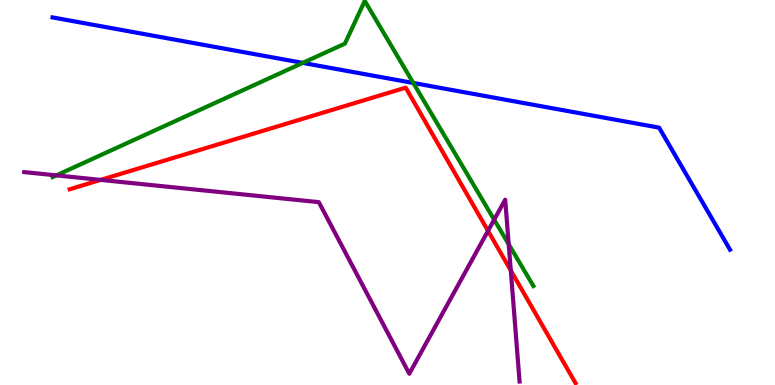[{'lines': ['blue', 'red'], 'intersections': []}, {'lines': ['green', 'red'], 'intersections': []}, {'lines': ['purple', 'red'], 'intersections': [{'x': 1.3, 'y': 5.33}, {'x': 6.3, 'y': 4.0}, {'x': 6.59, 'y': 2.98}]}, {'lines': ['blue', 'green'], 'intersections': [{'x': 3.91, 'y': 8.37}, {'x': 5.33, 'y': 7.84}]}, {'lines': ['blue', 'purple'], 'intersections': []}, {'lines': ['green', 'purple'], 'intersections': [{'x': 0.727, 'y': 5.44}, {'x': 6.38, 'y': 4.29}, {'x': 6.56, 'y': 3.66}]}]